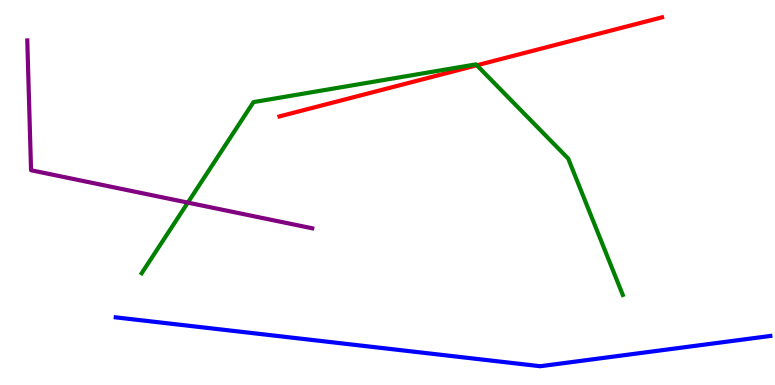[{'lines': ['blue', 'red'], 'intersections': []}, {'lines': ['green', 'red'], 'intersections': [{'x': 6.15, 'y': 8.3}]}, {'lines': ['purple', 'red'], 'intersections': []}, {'lines': ['blue', 'green'], 'intersections': []}, {'lines': ['blue', 'purple'], 'intersections': []}, {'lines': ['green', 'purple'], 'intersections': [{'x': 2.42, 'y': 4.74}]}]